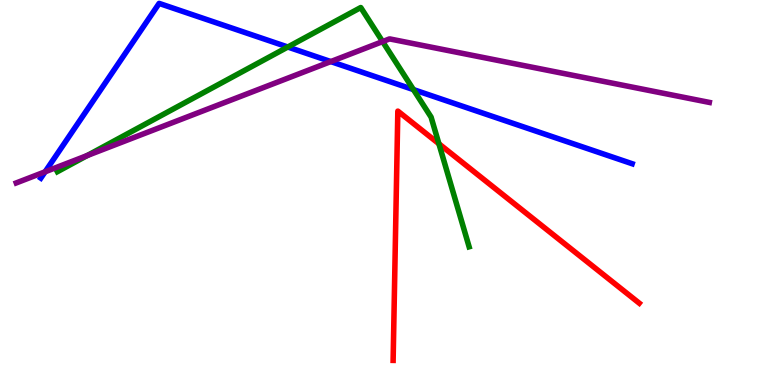[{'lines': ['blue', 'red'], 'intersections': []}, {'lines': ['green', 'red'], 'intersections': [{'x': 5.66, 'y': 6.27}]}, {'lines': ['purple', 'red'], 'intersections': []}, {'lines': ['blue', 'green'], 'intersections': [{'x': 3.71, 'y': 8.78}, {'x': 5.33, 'y': 7.67}]}, {'lines': ['blue', 'purple'], 'intersections': [{'x': 0.582, 'y': 5.54}, {'x': 4.27, 'y': 8.4}]}, {'lines': ['green', 'purple'], 'intersections': [{'x': 1.13, 'y': 5.96}, {'x': 4.94, 'y': 8.92}]}]